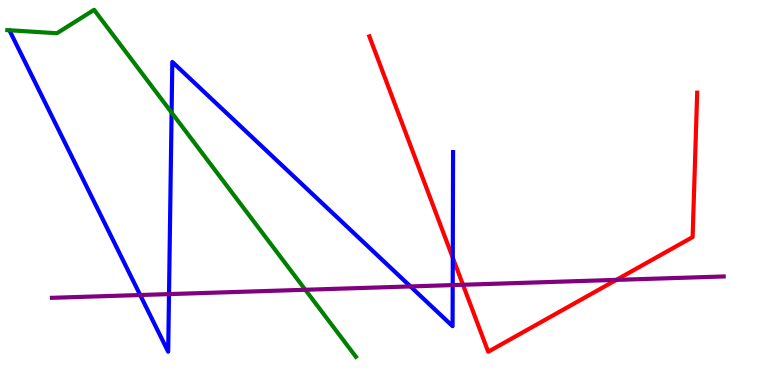[{'lines': ['blue', 'red'], 'intersections': [{'x': 5.84, 'y': 3.31}]}, {'lines': ['green', 'red'], 'intersections': []}, {'lines': ['purple', 'red'], 'intersections': [{'x': 5.97, 'y': 2.6}, {'x': 7.95, 'y': 2.73}]}, {'lines': ['blue', 'green'], 'intersections': [{'x': 2.21, 'y': 7.08}]}, {'lines': ['blue', 'purple'], 'intersections': [{'x': 1.81, 'y': 2.34}, {'x': 2.18, 'y': 2.36}, {'x': 5.3, 'y': 2.56}, {'x': 5.84, 'y': 2.6}]}, {'lines': ['green', 'purple'], 'intersections': [{'x': 3.94, 'y': 2.47}]}]